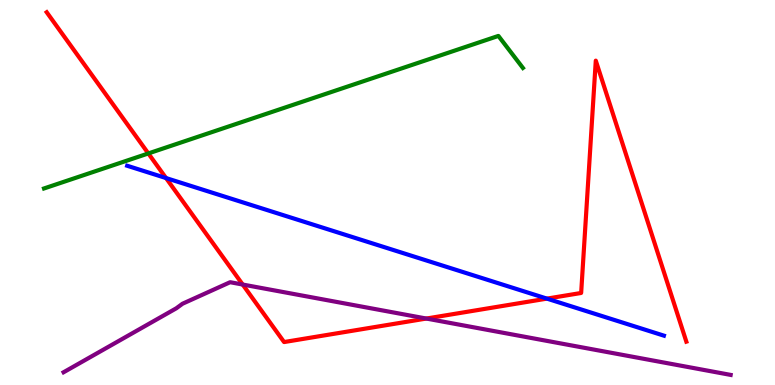[{'lines': ['blue', 'red'], 'intersections': [{'x': 2.14, 'y': 5.38}, {'x': 7.06, 'y': 2.24}]}, {'lines': ['green', 'red'], 'intersections': [{'x': 1.91, 'y': 6.01}]}, {'lines': ['purple', 'red'], 'intersections': [{'x': 3.13, 'y': 2.61}, {'x': 5.5, 'y': 1.73}]}, {'lines': ['blue', 'green'], 'intersections': []}, {'lines': ['blue', 'purple'], 'intersections': []}, {'lines': ['green', 'purple'], 'intersections': []}]